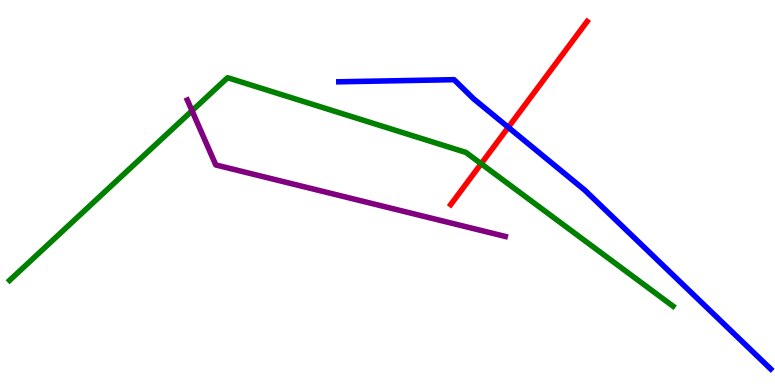[{'lines': ['blue', 'red'], 'intersections': [{'x': 6.56, 'y': 6.69}]}, {'lines': ['green', 'red'], 'intersections': [{'x': 6.21, 'y': 5.75}]}, {'lines': ['purple', 'red'], 'intersections': []}, {'lines': ['blue', 'green'], 'intersections': []}, {'lines': ['blue', 'purple'], 'intersections': []}, {'lines': ['green', 'purple'], 'intersections': [{'x': 2.48, 'y': 7.12}]}]